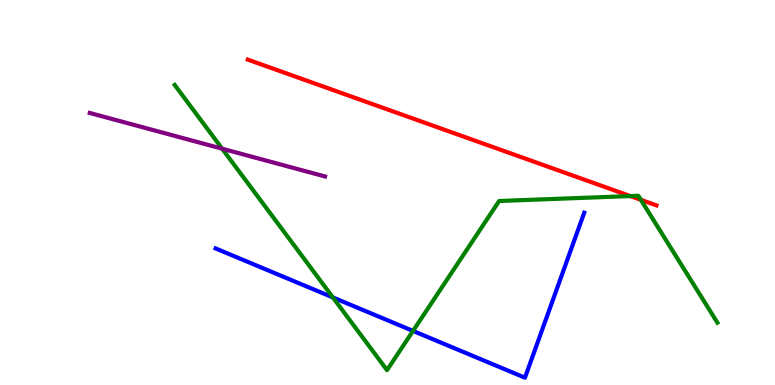[{'lines': ['blue', 'red'], 'intersections': []}, {'lines': ['green', 'red'], 'intersections': [{'x': 8.13, 'y': 4.91}, {'x': 8.27, 'y': 4.81}]}, {'lines': ['purple', 'red'], 'intersections': []}, {'lines': ['blue', 'green'], 'intersections': [{'x': 4.3, 'y': 2.27}, {'x': 5.33, 'y': 1.4}]}, {'lines': ['blue', 'purple'], 'intersections': []}, {'lines': ['green', 'purple'], 'intersections': [{'x': 2.87, 'y': 6.14}]}]